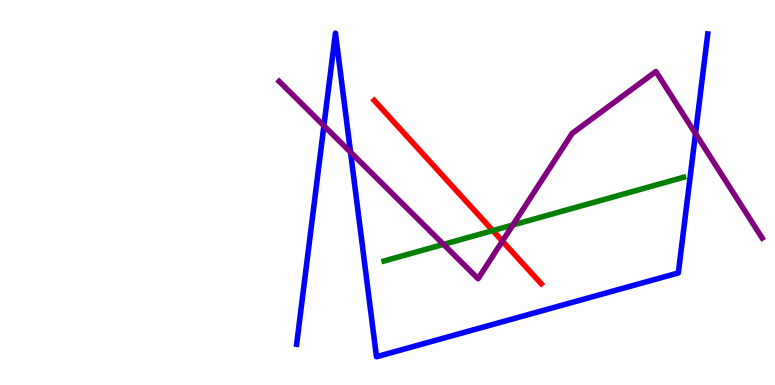[{'lines': ['blue', 'red'], 'intersections': []}, {'lines': ['green', 'red'], 'intersections': [{'x': 6.36, 'y': 4.01}]}, {'lines': ['purple', 'red'], 'intersections': [{'x': 6.48, 'y': 3.74}]}, {'lines': ['blue', 'green'], 'intersections': []}, {'lines': ['blue', 'purple'], 'intersections': [{'x': 4.18, 'y': 6.73}, {'x': 4.52, 'y': 6.05}, {'x': 8.97, 'y': 6.53}]}, {'lines': ['green', 'purple'], 'intersections': [{'x': 5.72, 'y': 3.65}, {'x': 6.62, 'y': 4.16}]}]